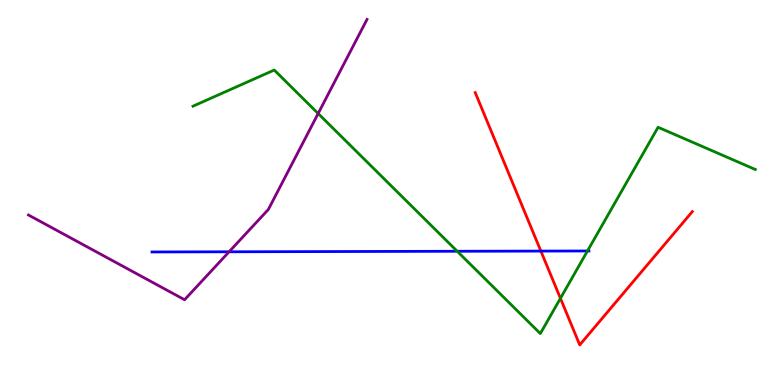[{'lines': ['blue', 'red'], 'intersections': [{'x': 6.98, 'y': 3.48}]}, {'lines': ['green', 'red'], 'intersections': [{'x': 7.23, 'y': 2.25}]}, {'lines': ['purple', 'red'], 'intersections': []}, {'lines': ['blue', 'green'], 'intersections': [{'x': 5.9, 'y': 3.47}, {'x': 7.58, 'y': 3.48}]}, {'lines': ['blue', 'purple'], 'intersections': [{'x': 2.96, 'y': 3.46}]}, {'lines': ['green', 'purple'], 'intersections': [{'x': 4.11, 'y': 7.05}]}]